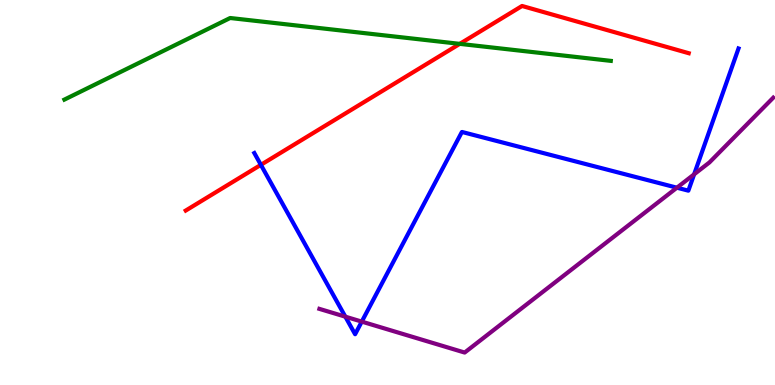[{'lines': ['blue', 'red'], 'intersections': [{'x': 3.37, 'y': 5.72}]}, {'lines': ['green', 'red'], 'intersections': [{'x': 5.93, 'y': 8.86}]}, {'lines': ['purple', 'red'], 'intersections': []}, {'lines': ['blue', 'green'], 'intersections': []}, {'lines': ['blue', 'purple'], 'intersections': [{'x': 4.46, 'y': 1.77}, {'x': 4.67, 'y': 1.65}, {'x': 8.73, 'y': 5.12}, {'x': 8.96, 'y': 5.47}]}, {'lines': ['green', 'purple'], 'intersections': []}]